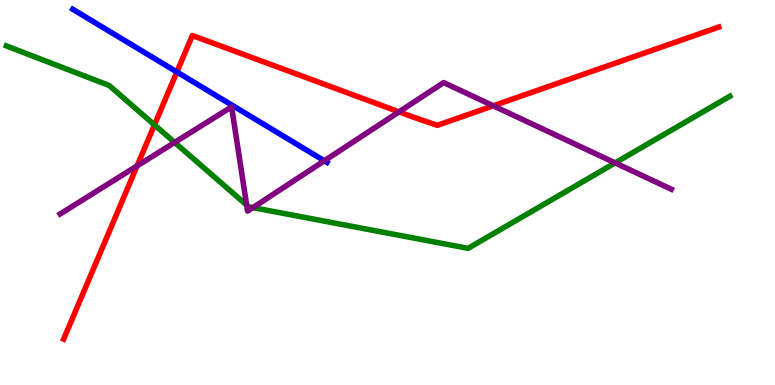[{'lines': ['blue', 'red'], 'intersections': [{'x': 2.28, 'y': 8.13}]}, {'lines': ['green', 'red'], 'intersections': [{'x': 1.99, 'y': 6.76}]}, {'lines': ['purple', 'red'], 'intersections': [{'x': 1.77, 'y': 5.69}, {'x': 5.15, 'y': 7.09}, {'x': 6.36, 'y': 7.25}]}, {'lines': ['blue', 'green'], 'intersections': []}, {'lines': ['blue', 'purple'], 'intersections': [{'x': 4.19, 'y': 5.82}]}, {'lines': ['green', 'purple'], 'intersections': [{'x': 2.25, 'y': 6.3}, {'x': 3.18, 'y': 4.67}, {'x': 3.26, 'y': 4.61}, {'x': 7.94, 'y': 5.77}]}]